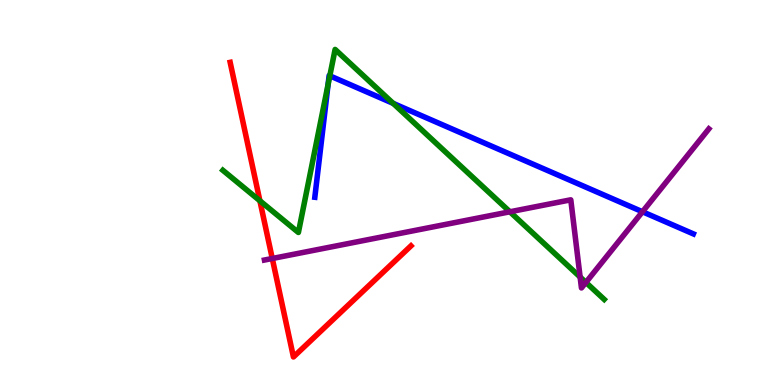[{'lines': ['blue', 'red'], 'intersections': []}, {'lines': ['green', 'red'], 'intersections': [{'x': 3.35, 'y': 4.78}]}, {'lines': ['purple', 'red'], 'intersections': [{'x': 3.51, 'y': 3.29}]}, {'lines': ['blue', 'green'], 'intersections': [{'x': 4.23, 'y': 7.81}, {'x': 4.26, 'y': 8.03}, {'x': 5.07, 'y': 7.32}]}, {'lines': ['blue', 'purple'], 'intersections': [{'x': 8.29, 'y': 4.5}]}, {'lines': ['green', 'purple'], 'intersections': [{'x': 6.58, 'y': 4.5}, {'x': 7.49, 'y': 2.8}, {'x': 7.56, 'y': 2.66}]}]